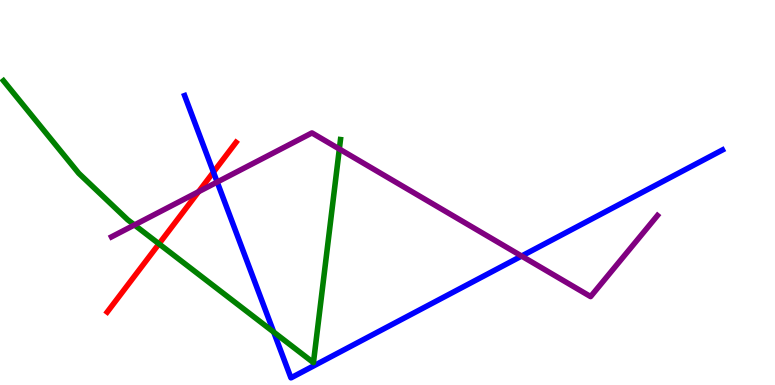[{'lines': ['blue', 'red'], 'intersections': [{'x': 2.75, 'y': 5.53}]}, {'lines': ['green', 'red'], 'intersections': [{'x': 2.05, 'y': 3.67}]}, {'lines': ['purple', 'red'], 'intersections': [{'x': 2.56, 'y': 5.02}]}, {'lines': ['blue', 'green'], 'intersections': [{'x': 3.53, 'y': 1.37}]}, {'lines': ['blue', 'purple'], 'intersections': [{'x': 2.8, 'y': 5.27}, {'x': 6.73, 'y': 3.35}]}, {'lines': ['green', 'purple'], 'intersections': [{'x': 1.73, 'y': 4.16}, {'x': 4.38, 'y': 6.13}]}]